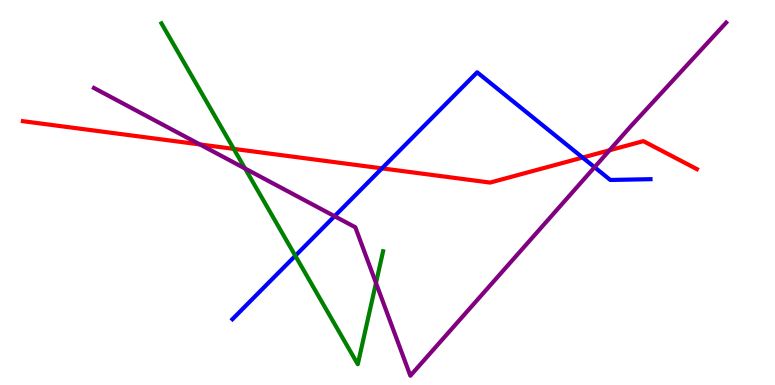[{'lines': ['blue', 'red'], 'intersections': [{'x': 4.93, 'y': 5.63}, {'x': 7.52, 'y': 5.91}]}, {'lines': ['green', 'red'], 'intersections': [{'x': 3.02, 'y': 6.13}]}, {'lines': ['purple', 'red'], 'intersections': [{'x': 2.58, 'y': 6.25}, {'x': 7.86, 'y': 6.1}]}, {'lines': ['blue', 'green'], 'intersections': [{'x': 3.81, 'y': 3.36}]}, {'lines': ['blue', 'purple'], 'intersections': [{'x': 4.32, 'y': 4.38}, {'x': 7.67, 'y': 5.66}]}, {'lines': ['green', 'purple'], 'intersections': [{'x': 3.16, 'y': 5.62}, {'x': 4.85, 'y': 2.65}]}]